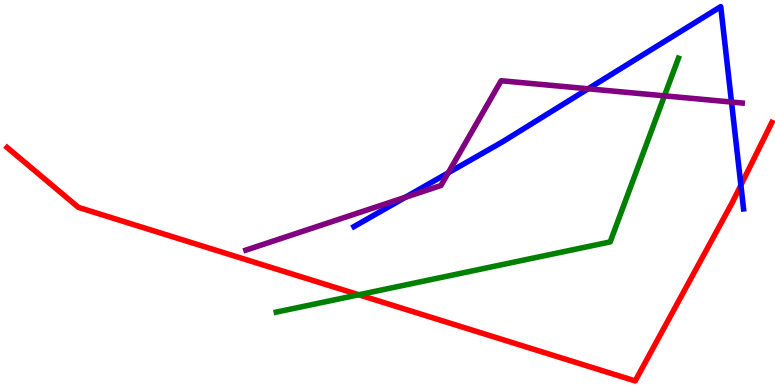[{'lines': ['blue', 'red'], 'intersections': [{'x': 9.56, 'y': 5.19}]}, {'lines': ['green', 'red'], 'intersections': [{'x': 4.63, 'y': 2.34}]}, {'lines': ['purple', 'red'], 'intersections': []}, {'lines': ['blue', 'green'], 'intersections': []}, {'lines': ['blue', 'purple'], 'intersections': [{'x': 5.23, 'y': 4.88}, {'x': 5.78, 'y': 5.51}, {'x': 7.59, 'y': 7.69}, {'x': 9.44, 'y': 7.35}]}, {'lines': ['green', 'purple'], 'intersections': [{'x': 8.57, 'y': 7.51}]}]